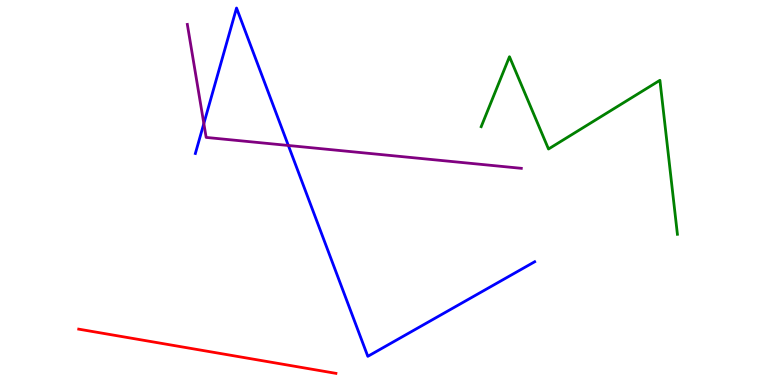[{'lines': ['blue', 'red'], 'intersections': []}, {'lines': ['green', 'red'], 'intersections': []}, {'lines': ['purple', 'red'], 'intersections': []}, {'lines': ['blue', 'green'], 'intersections': []}, {'lines': ['blue', 'purple'], 'intersections': [{'x': 2.63, 'y': 6.79}, {'x': 3.72, 'y': 6.22}]}, {'lines': ['green', 'purple'], 'intersections': []}]